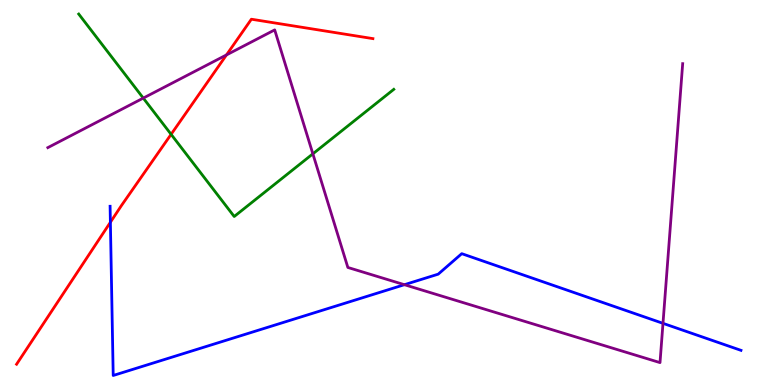[{'lines': ['blue', 'red'], 'intersections': [{'x': 1.42, 'y': 4.23}]}, {'lines': ['green', 'red'], 'intersections': [{'x': 2.21, 'y': 6.51}]}, {'lines': ['purple', 'red'], 'intersections': [{'x': 2.92, 'y': 8.57}]}, {'lines': ['blue', 'green'], 'intersections': []}, {'lines': ['blue', 'purple'], 'intersections': [{'x': 5.22, 'y': 2.61}, {'x': 8.55, 'y': 1.6}]}, {'lines': ['green', 'purple'], 'intersections': [{'x': 1.85, 'y': 7.45}, {'x': 4.04, 'y': 6.0}]}]